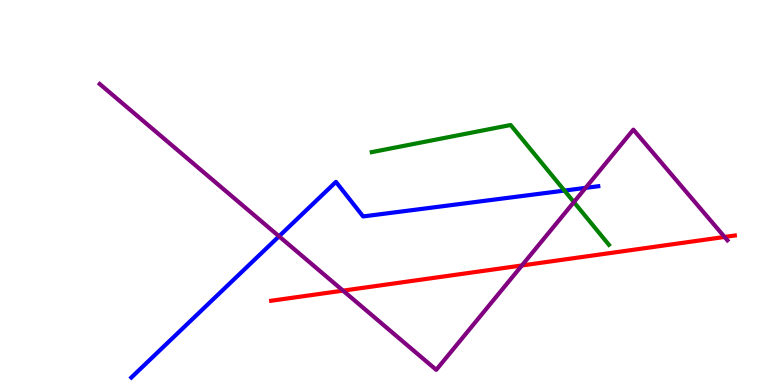[{'lines': ['blue', 'red'], 'intersections': []}, {'lines': ['green', 'red'], 'intersections': []}, {'lines': ['purple', 'red'], 'intersections': [{'x': 4.43, 'y': 2.45}, {'x': 6.73, 'y': 3.1}, {'x': 9.35, 'y': 3.85}]}, {'lines': ['blue', 'green'], 'intersections': [{'x': 7.28, 'y': 5.05}]}, {'lines': ['blue', 'purple'], 'intersections': [{'x': 3.6, 'y': 3.86}, {'x': 7.56, 'y': 5.12}]}, {'lines': ['green', 'purple'], 'intersections': [{'x': 7.41, 'y': 4.75}]}]